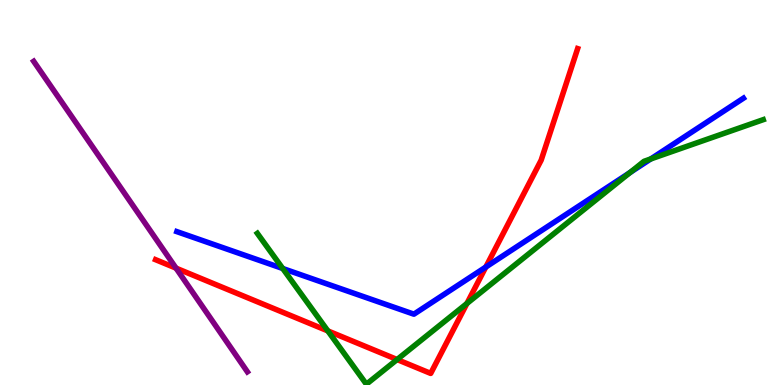[{'lines': ['blue', 'red'], 'intersections': [{'x': 6.27, 'y': 3.06}]}, {'lines': ['green', 'red'], 'intersections': [{'x': 4.23, 'y': 1.41}, {'x': 5.12, 'y': 0.662}, {'x': 6.02, 'y': 2.12}]}, {'lines': ['purple', 'red'], 'intersections': [{'x': 2.27, 'y': 3.04}]}, {'lines': ['blue', 'green'], 'intersections': [{'x': 3.65, 'y': 3.03}, {'x': 8.13, 'y': 5.52}, {'x': 8.4, 'y': 5.87}]}, {'lines': ['blue', 'purple'], 'intersections': []}, {'lines': ['green', 'purple'], 'intersections': []}]